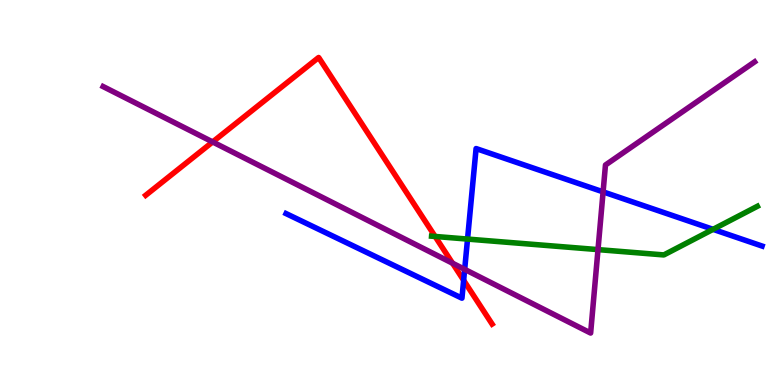[{'lines': ['blue', 'red'], 'intersections': [{'x': 5.98, 'y': 2.72}]}, {'lines': ['green', 'red'], 'intersections': [{'x': 5.61, 'y': 3.86}]}, {'lines': ['purple', 'red'], 'intersections': [{'x': 2.74, 'y': 6.31}, {'x': 5.84, 'y': 3.16}]}, {'lines': ['blue', 'green'], 'intersections': [{'x': 6.03, 'y': 3.79}, {'x': 9.2, 'y': 4.04}]}, {'lines': ['blue', 'purple'], 'intersections': [{'x': 6.0, 'y': 3.0}, {'x': 7.78, 'y': 5.02}]}, {'lines': ['green', 'purple'], 'intersections': [{'x': 7.72, 'y': 3.52}]}]